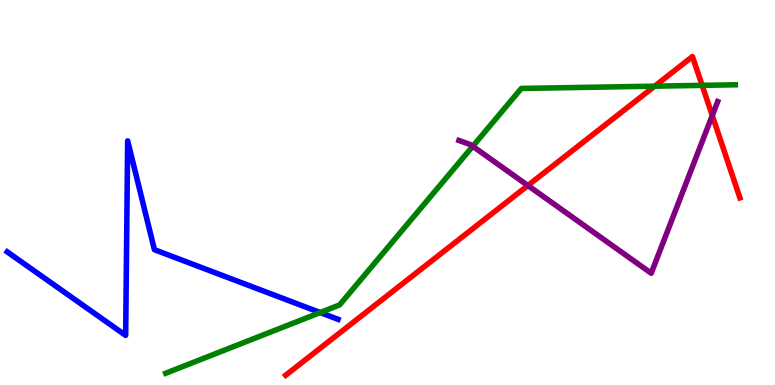[{'lines': ['blue', 'red'], 'intersections': []}, {'lines': ['green', 'red'], 'intersections': [{'x': 8.45, 'y': 7.76}, {'x': 9.06, 'y': 7.78}]}, {'lines': ['purple', 'red'], 'intersections': [{'x': 6.81, 'y': 5.18}, {'x': 9.19, 'y': 7.0}]}, {'lines': ['blue', 'green'], 'intersections': [{'x': 4.13, 'y': 1.88}]}, {'lines': ['blue', 'purple'], 'intersections': []}, {'lines': ['green', 'purple'], 'intersections': [{'x': 6.1, 'y': 6.2}]}]